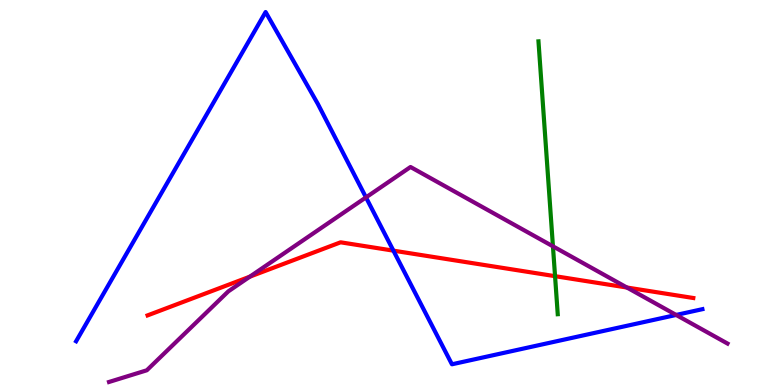[{'lines': ['blue', 'red'], 'intersections': [{'x': 5.08, 'y': 3.49}]}, {'lines': ['green', 'red'], 'intersections': [{'x': 7.16, 'y': 2.83}]}, {'lines': ['purple', 'red'], 'intersections': [{'x': 3.22, 'y': 2.81}, {'x': 8.09, 'y': 2.53}]}, {'lines': ['blue', 'green'], 'intersections': []}, {'lines': ['blue', 'purple'], 'intersections': [{'x': 4.72, 'y': 4.87}, {'x': 8.72, 'y': 1.82}]}, {'lines': ['green', 'purple'], 'intersections': [{'x': 7.13, 'y': 3.6}]}]